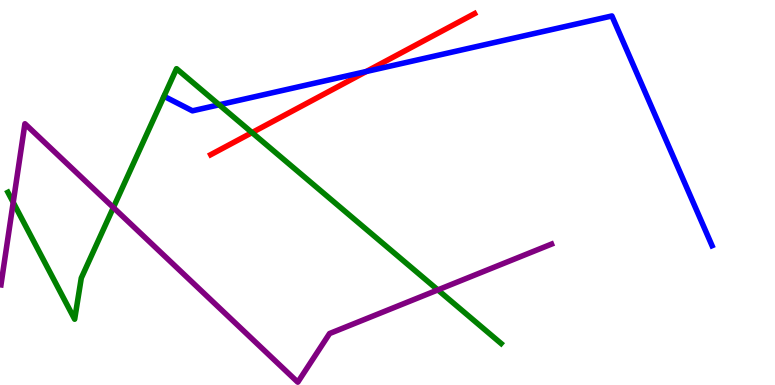[{'lines': ['blue', 'red'], 'intersections': [{'x': 4.73, 'y': 8.14}]}, {'lines': ['green', 'red'], 'intersections': [{'x': 3.25, 'y': 6.56}]}, {'lines': ['purple', 'red'], 'intersections': []}, {'lines': ['blue', 'green'], 'intersections': [{'x': 2.83, 'y': 7.28}]}, {'lines': ['blue', 'purple'], 'intersections': []}, {'lines': ['green', 'purple'], 'intersections': [{'x': 0.171, 'y': 4.74}, {'x': 1.46, 'y': 4.61}, {'x': 5.65, 'y': 2.47}]}]